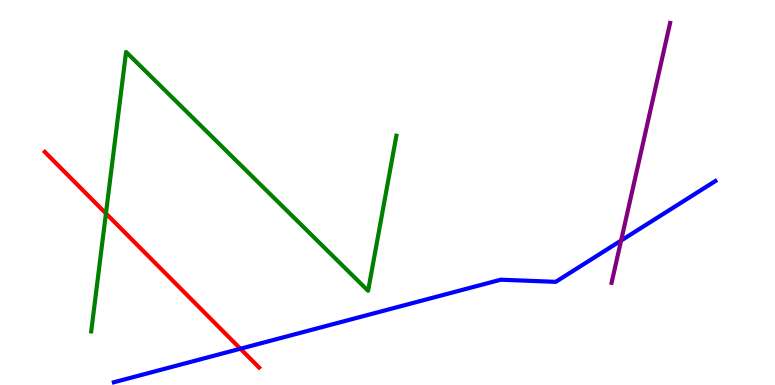[{'lines': ['blue', 'red'], 'intersections': [{'x': 3.1, 'y': 0.942}]}, {'lines': ['green', 'red'], 'intersections': [{'x': 1.37, 'y': 4.46}]}, {'lines': ['purple', 'red'], 'intersections': []}, {'lines': ['blue', 'green'], 'intersections': []}, {'lines': ['blue', 'purple'], 'intersections': [{'x': 8.01, 'y': 3.75}]}, {'lines': ['green', 'purple'], 'intersections': []}]